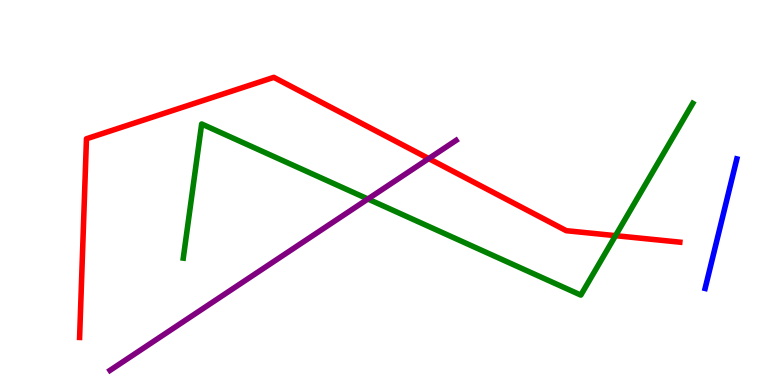[{'lines': ['blue', 'red'], 'intersections': []}, {'lines': ['green', 'red'], 'intersections': [{'x': 7.94, 'y': 3.88}]}, {'lines': ['purple', 'red'], 'intersections': [{'x': 5.53, 'y': 5.88}]}, {'lines': ['blue', 'green'], 'intersections': []}, {'lines': ['blue', 'purple'], 'intersections': []}, {'lines': ['green', 'purple'], 'intersections': [{'x': 4.75, 'y': 4.83}]}]